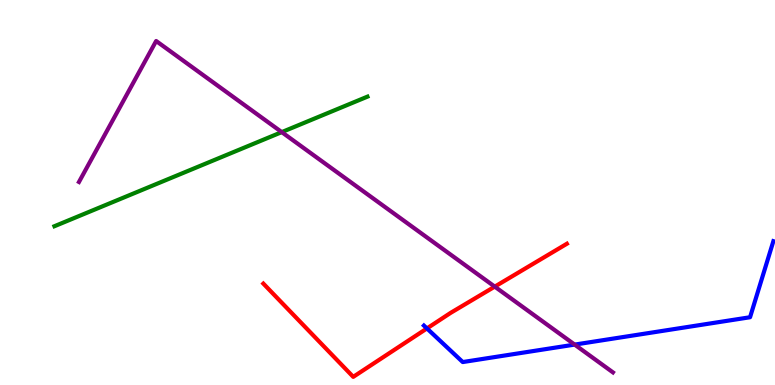[{'lines': ['blue', 'red'], 'intersections': [{'x': 5.51, 'y': 1.47}]}, {'lines': ['green', 'red'], 'intersections': []}, {'lines': ['purple', 'red'], 'intersections': [{'x': 6.38, 'y': 2.55}]}, {'lines': ['blue', 'green'], 'intersections': []}, {'lines': ['blue', 'purple'], 'intersections': [{'x': 7.41, 'y': 1.05}]}, {'lines': ['green', 'purple'], 'intersections': [{'x': 3.64, 'y': 6.57}]}]